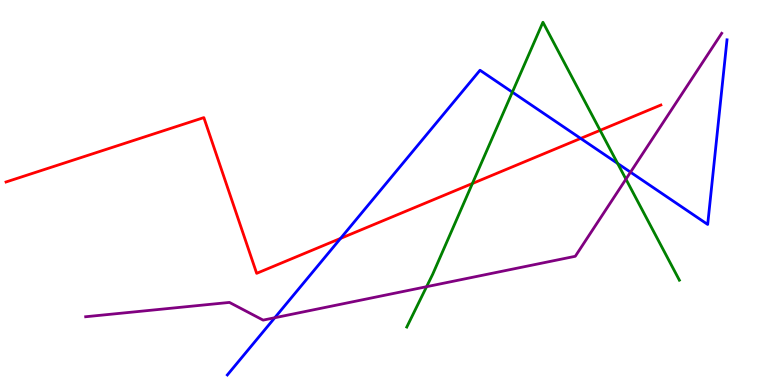[{'lines': ['blue', 'red'], 'intersections': [{'x': 4.39, 'y': 3.81}, {'x': 7.49, 'y': 6.4}]}, {'lines': ['green', 'red'], 'intersections': [{'x': 6.1, 'y': 5.23}, {'x': 7.74, 'y': 6.61}]}, {'lines': ['purple', 'red'], 'intersections': []}, {'lines': ['blue', 'green'], 'intersections': [{'x': 6.61, 'y': 7.61}, {'x': 7.97, 'y': 5.75}]}, {'lines': ['blue', 'purple'], 'intersections': [{'x': 3.55, 'y': 1.75}, {'x': 8.14, 'y': 5.53}]}, {'lines': ['green', 'purple'], 'intersections': [{'x': 5.5, 'y': 2.55}, {'x': 8.08, 'y': 5.35}]}]